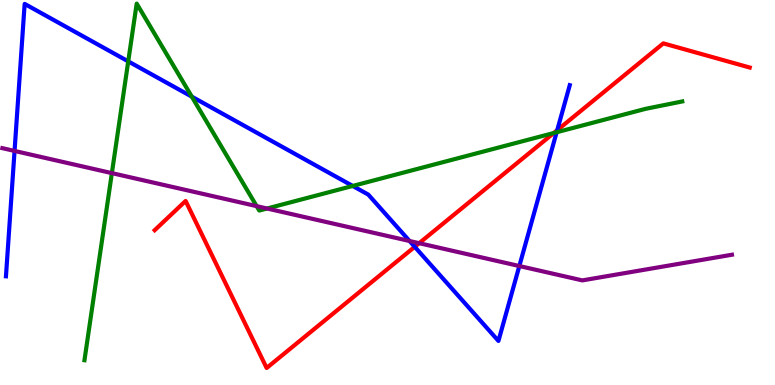[{'lines': ['blue', 'red'], 'intersections': [{'x': 5.35, 'y': 3.59}, {'x': 7.19, 'y': 6.62}]}, {'lines': ['green', 'red'], 'intersections': [{'x': 7.15, 'y': 6.55}]}, {'lines': ['purple', 'red'], 'intersections': [{'x': 5.41, 'y': 3.68}]}, {'lines': ['blue', 'green'], 'intersections': [{'x': 1.65, 'y': 8.41}, {'x': 2.47, 'y': 7.49}, {'x': 4.55, 'y': 5.17}, {'x': 7.18, 'y': 6.56}]}, {'lines': ['blue', 'purple'], 'intersections': [{'x': 0.188, 'y': 6.08}, {'x': 5.28, 'y': 3.74}, {'x': 6.7, 'y': 3.09}]}, {'lines': ['green', 'purple'], 'intersections': [{'x': 1.44, 'y': 5.5}, {'x': 3.31, 'y': 4.65}, {'x': 3.45, 'y': 4.58}]}]